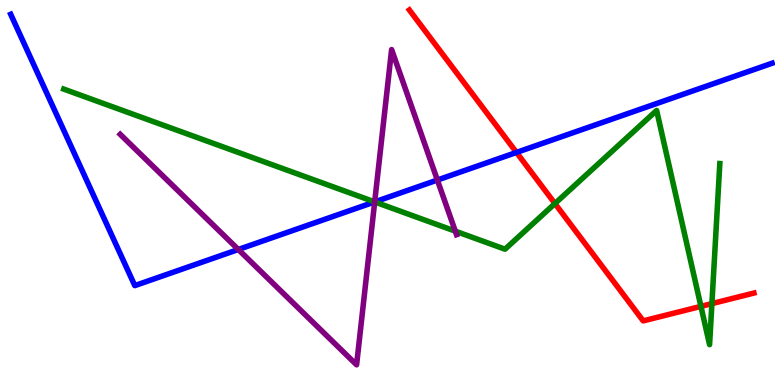[{'lines': ['blue', 'red'], 'intersections': [{'x': 6.66, 'y': 6.04}]}, {'lines': ['green', 'red'], 'intersections': [{'x': 7.16, 'y': 4.71}, {'x': 9.04, 'y': 2.04}, {'x': 9.19, 'y': 2.11}]}, {'lines': ['purple', 'red'], 'intersections': []}, {'lines': ['blue', 'green'], 'intersections': [{'x': 4.83, 'y': 4.76}]}, {'lines': ['blue', 'purple'], 'intersections': [{'x': 3.08, 'y': 3.52}, {'x': 4.83, 'y': 4.76}, {'x': 5.64, 'y': 5.32}]}, {'lines': ['green', 'purple'], 'intersections': [{'x': 4.83, 'y': 4.76}, {'x': 5.87, 'y': 4.0}]}]